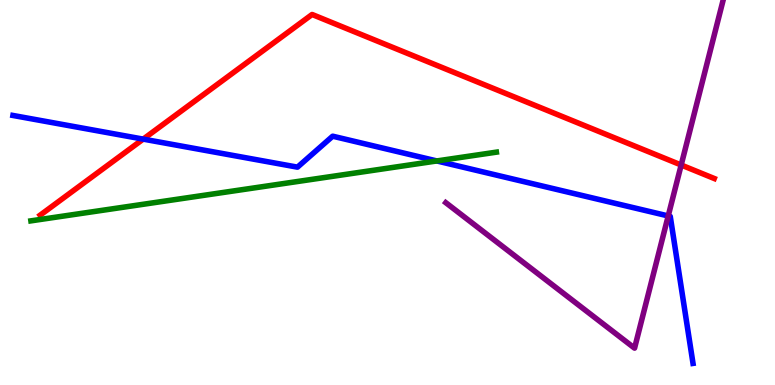[{'lines': ['blue', 'red'], 'intersections': [{'x': 1.85, 'y': 6.39}]}, {'lines': ['green', 'red'], 'intersections': []}, {'lines': ['purple', 'red'], 'intersections': [{'x': 8.79, 'y': 5.71}]}, {'lines': ['blue', 'green'], 'intersections': [{'x': 5.64, 'y': 5.82}]}, {'lines': ['blue', 'purple'], 'intersections': [{'x': 8.62, 'y': 4.39}]}, {'lines': ['green', 'purple'], 'intersections': []}]